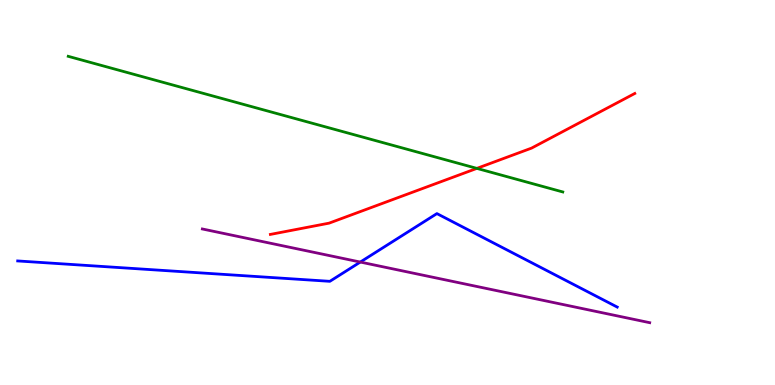[{'lines': ['blue', 'red'], 'intersections': []}, {'lines': ['green', 'red'], 'intersections': [{'x': 6.15, 'y': 5.63}]}, {'lines': ['purple', 'red'], 'intersections': []}, {'lines': ['blue', 'green'], 'intersections': []}, {'lines': ['blue', 'purple'], 'intersections': [{'x': 4.65, 'y': 3.19}]}, {'lines': ['green', 'purple'], 'intersections': []}]